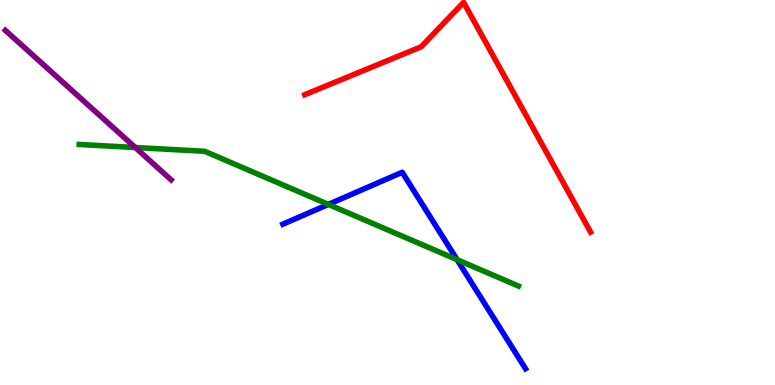[{'lines': ['blue', 'red'], 'intersections': []}, {'lines': ['green', 'red'], 'intersections': []}, {'lines': ['purple', 'red'], 'intersections': []}, {'lines': ['blue', 'green'], 'intersections': [{'x': 4.24, 'y': 4.69}, {'x': 5.9, 'y': 3.26}]}, {'lines': ['blue', 'purple'], 'intersections': []}, {'lines': ['green', 'purple'], 'intersections': [{'x': 1.75, 'y': 6.17}]}]